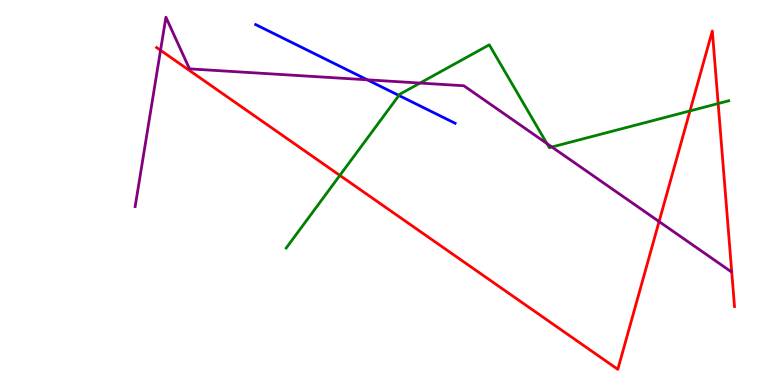[{'lines': ['blue', 'red'], 'intersections': []}, {'lines': ['green', 'red'], 'intersections': [{'x': 4.39, 'y': 5.44}, {'x': 8.9, 'y': 7.12}, {'x': 9.27, 'y': 7.31}]}, {'lines': ['purple', 'red'], 'intersections': [{'x': 2.07, 'y': 8.69}, {'x': 8.5, 'y': 4.25}]}, {'lines': ['blue', 'green'], 'intersections': [{'x': 5.15, 'y': 7.52}]}, {'lines': ['blue', 'purple'], 'intersections': [{'x': 4.74, 'y': 7.93}]}, {'lines': ['green', 'purple'], 'intersections': [{'x': 5.42, 'y': 7.84}, {'x': 7.06, 'y': 6.27}, {'x': 7.12, 'y': 6.18}]}]